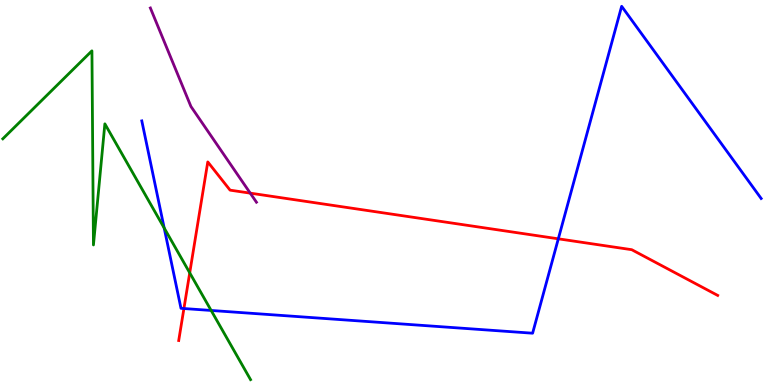[{'lines': ['blue', 'red'], 'intersections': [{'x': 2.37, 'y': 1.99}, {'x': 7.2, 'y': 3.8}]}, {'lines': ['green', 'red'], 'intersections': [{'x': 2.45, 'y': 2.91}]}, {'lines': ['purple', 'red'], 'intersections': [{'x': 3.23, 'y': 4.98}]}, {'lines': ['blue', 'green'], 'intersections': [{'x': 2.12, 'y': 4.08}, {'x': 2.72, 'y': 1.94}]}, {'lines': ['blue', 'purple'], 'intersections': []}, {'lines': ['green', 'purple'], 'intersections': []}]